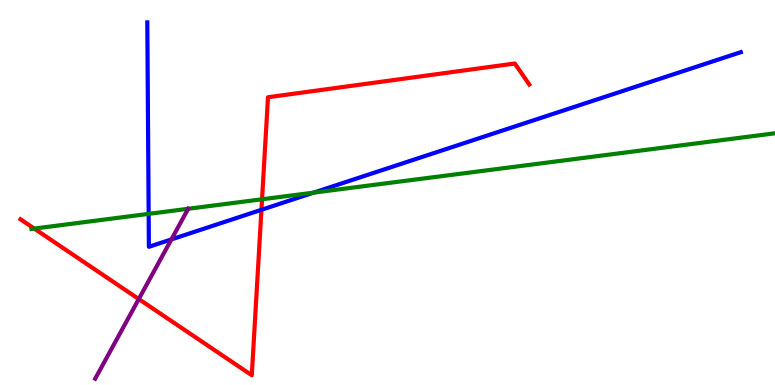[{'lines': ['blue', 'red'], 'intersections': [{'x': 3.37, 'y': 4.55}]}, {'lines': ['green', 'red'], 'intersections': [{'x': 0.442, 'y': 4.06}, {'x': 3.38, 'y': 4.82}]}, {'lines': ['purple', 'red'], 'intersections': [{'x': 1.79, 'y': 2.23}]}, {'lines': ['blue', 'green'], 'intersections': [{'x': 1.92, 'y': 4.45}, {'x': 4.05, 'y': 5.0}]}, {'lines': ['blue', 'purple'], 'intersections': [{'x': 2.21, 'y': 3.78}]}, {'lines': ['green', 'purple'], 'intersections': [{'x': 2.43, 'y': 4.58}]}]